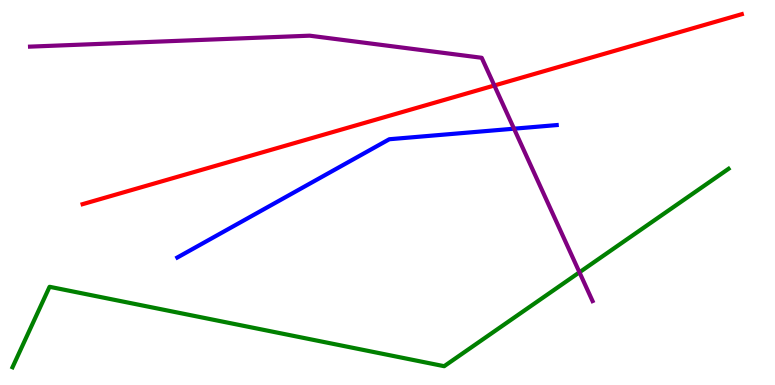[{'lines': ['blue', 'red'], 'intersections': []}, {'lines': ['green', 'red'], 'intersections': []}, {'lines': ['purple', 'red'], 'intersections': [{'x': 6.38, 'y': 7.78}]}, {'lines': ['blue', 'green'], 'intersections': []}, {'lines': ['blue', 'purple'], 'intersections': [{'x': 6.63, 'y': 6.66}]}, {'lines': ['green', 'purple'], 'intersections': [{'x': 7.48, 'y': 2.93}]}]